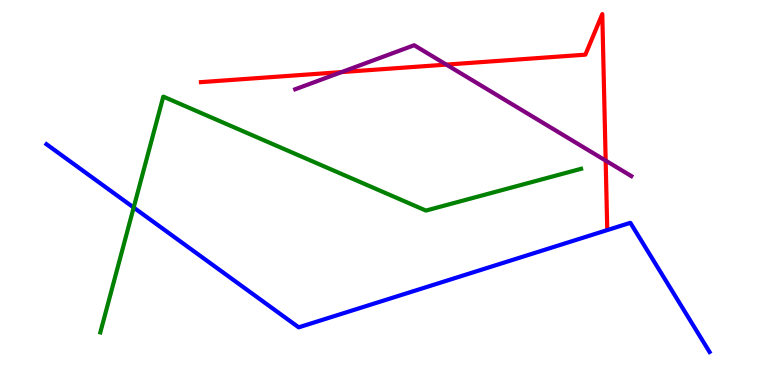[{'lines': ['blue', 'red'], 'intersections': []}, {'lines': ['green', 'red'], 'intersections': []}, {'lines': ['purple', 'red'], 'intersections': [{'x': 4.41, 'y': 8.13}, {'x': 5.76, 'y': 8.32}, {'x': 7.82, 'y': 5.83}]}, {'lines': ['blue', 'green'], 'intersections': [{'x': 1.72, 'y': 4.61}]}, {'lines': ['blue', 'purple'], 'intersections': []}, {'lines': ['green', 'purple'], 'intersections': []}]